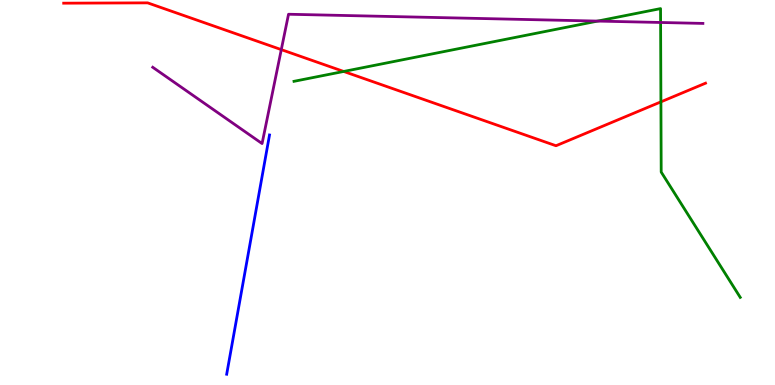[{'lines': ['blue', 'red'], 'intersections': []}, {'lines': ['green', 'red'], 'intersections': [{'x': 4.43, 'y': 8.14}, {'x': 8.53, 'y': 7.35}]}, {'lines': ['purple', 'red'], 'intersections': [{'x': 3.63, 'y': 8.71}]}, {'lines': ['blue', 'green'], 'intersections': []}, {'lines': ['blue', 'purple'], 'intersections': []}, {'lines': ['green', 'purple'], 'intersections': [{'x': 7.71, 'y': 9.45}, {'x': 8.52, 'y': 9.42}]}]